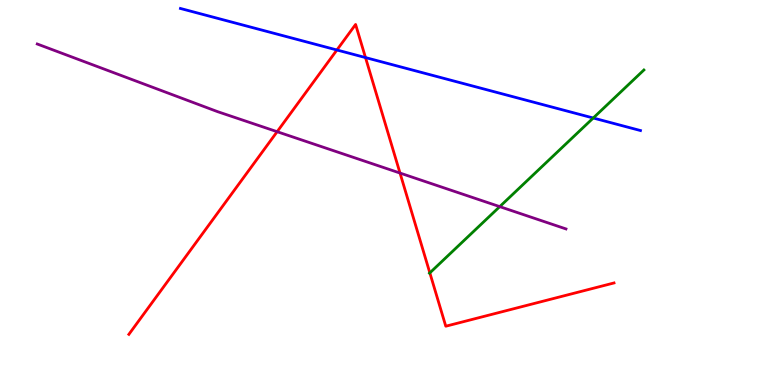[{'lines': ['blue', 'red'], 'intersections': [{'x': 4.35, 'y': 8.7}, {'x': 4.72, 'y': 8.5}]}, {'lines': ['green', 'red'], 'intersections': [{'x': 5.55, 'y': 2.91}]}, {'lines': ['purple', 'red'], 'intersections': [{'x': 3.58, 'y': 6.58}, {'x': 5.16, 'y': 5.5}]}, {'lines': ['blue', 'green'], 'intersections': [{'x': 7.65, 'y': 6.93}]}, {'lines': ['blue', 'purple'], 'intersections': []}, {'lines': ['green', 'purple'], 'intersections': [{'x': 6.45, 'y': 4.63}]}]